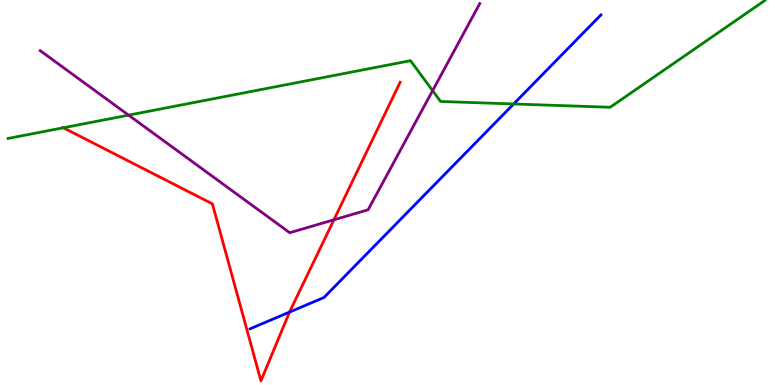[{'lines': ['blue', 'red'], 'intersections': [{'x': 3.74, 'y': 1.89}]}, {'lines': ['green', 'red'], 'intersections': [{'x': 0.817, 'y': 6.68}]}, {'lines': ['purple', 'red'], 'intersections': [{'x': 4.31, 'y': 4.29}]}, {'lines': ['blue', 'green'], 'intersections': [{'x': 6.63, 'y': 7.3}]}, {'lines': ['blue', 'purple'], 'intersections': []}, {'lines': ['green', 'purple'], 'intersections': [{'x': 1.66, 'y': 7.01}, {'x': 5.58, 'y': 7.65}]}]